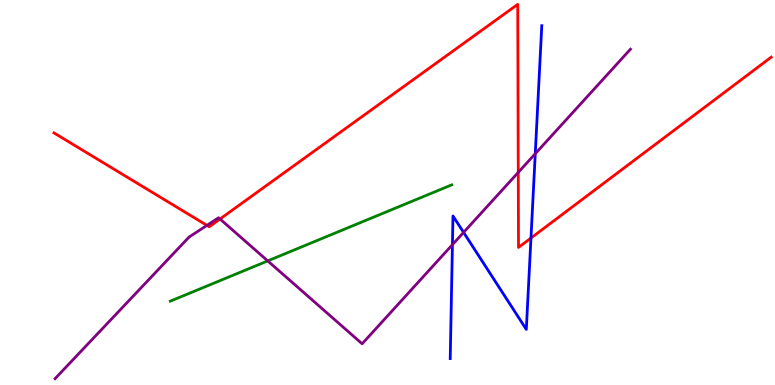[{'lines': ['blue', 'red'], 'intersections': [{'x': 6.85, 'y': 3.82}]}, {'lines': ['green', 'red'], 'intersections': []}, {'lines': ['purple', 'red'], 'intersections': [{'x': 2.67, 'y': 4.15}, {'x': 2.84, 'y': 4.31}, {'x': 6.69, 'y': 5.52}]}, {'lines': ['blue', 'green'], 'intersections': []}, {'lines': ['blue', 'purple'], 'intersections': [{'x': 5.84, 'y': 3.65}, {'x': 5.98, 'y': 3.96}, {'x': 6.91, 'y': 6.01}]}, {'lines': ['green', 'purple'], 'intersections': [{'x': 3.45, 'y': 3.22}]}]